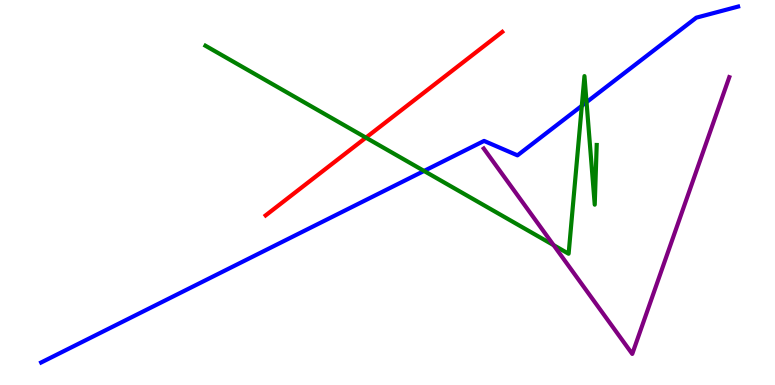[{'lines': ['blue', 'red'], 'intersections': []}, {'lines': ['green', 'red'], 'intersections': [{'x': 4.72, 'y': 6.42}]}, {'lines': ['purple', 'red'], 'intersections': []}, {'lines': ['blue', 'green'], 'intersections': [{'x': 5.47, 'y': 5.56}, {'x': 7.51, 'y': 7.25}, {'x': 7.57, 'y': 7.35}]}, {'lines': ['blue', 'purple'], 'intersections': []}, {'lines': ['green', 'purple'], 'intersections': [{'x': 7.14, 'y': 3.63}]}]